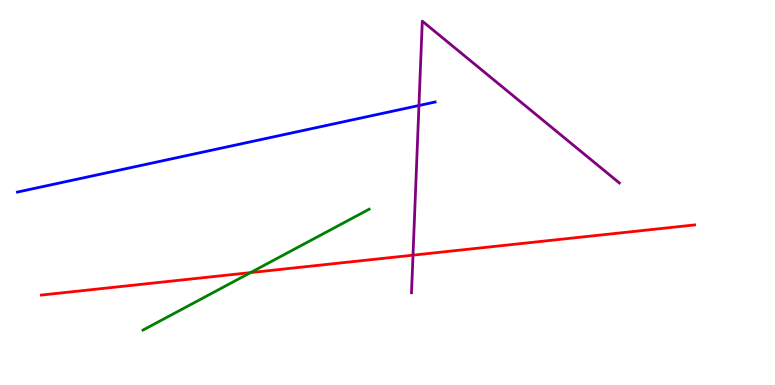[{'lines': ['blue', 'red'], 'intersections': []}, {'lines': ['green', 'red'], 'intersections': [{'x': 3.23, 'y': 2.92}]}, {'lines': ['purple', 'red'], 'intersections': [{'x': 5.33, 'y': 3.37}]}, {'lines': ['blue', 'green'], 'intersections': []}, {'lines': ['blue', 'purple'], 'intersections': [{'x': 5.41, 'y': 7.26}]}, {'lines': ['green', 'purple'], 'intersections': []}]